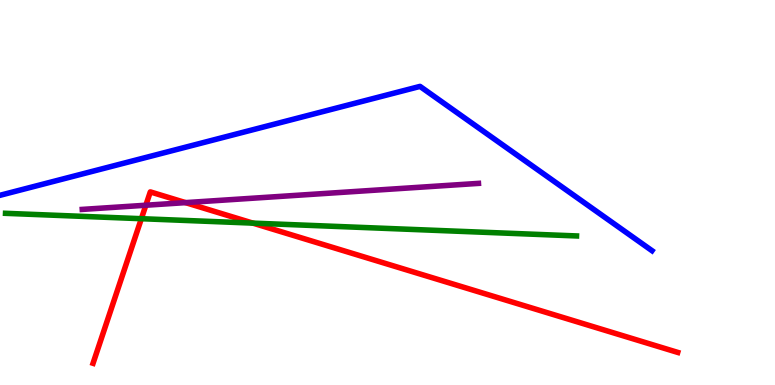[{'lines': ['blue', 'red'], 'intersections': []}, {'lines': ['green', 'red'], 'intersections': [{'x': 1.82, 'y': 4.32}, {'x': 3.26, 'y': 4.2}]}, {'lines': ['purple', 'red'], 'intersections': [{'x': 1.88, 'y': 4.67}, {'x': 2.39, 'y': 4.74}]}, {'lines': ['blue', 'green'], 'intersections': []}, {'lines': ['blue', 'purple'], 'intersections': []}, {'lines': ['green', 'purple'], 'intersections': []}]